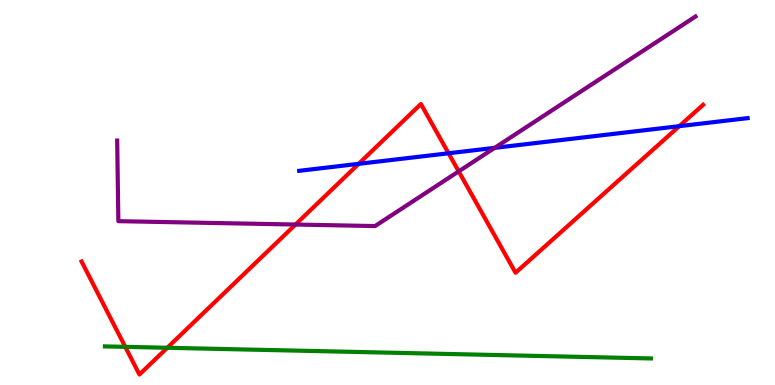[{'lines': ['blue', 'red'], 'intersections': [{'x': 4.63, 'y': 5.74}, {'x': 5.79, 'y': 6.02}, {'x': 8.76, 'y': 6.72}]}, {'lines': ['green', 'red'], 'intersections': [{'x': 1.62, 'y': 0.991}, {'x': 2.16, 'y': 0.967}]}, {'lines': ['purple', 'red'], 'intersections': [{'x': 3.81, 'y': 4.17}, {'x': 5.92, 'y': 5.55}]}, {'lines': ['blue', 'green'], 'intersections': []}, {'lines': ['blue', 'purple'], 'intersections': [{'x': 6.38, 'y': 6.16}]}, {'lines': ['green', 'purple'], 'intersections': []}]